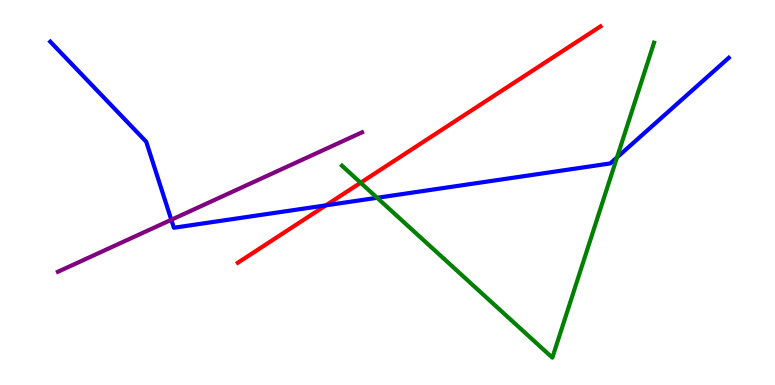[{'lines': ['blue', 'red'], 'intersections': [{'x': 4.21, 'y': 4.67}]}, {'lines': ['green', 'red'], 'intersections': [{'x': 4.65, 'y': 5.25}]}, {'lines': ['purple', 'red'], 'intersections': []}, {'lines': ['blue', 'green'], 'intersections': [{'x': 4.87, 'y': 4.86}, {'x': 7.96, 'y': 5.91}]}, {'lines': ['blue', 'purple'], 'intersections': [{'x': 2.21, 'y': 4.29}]}, {'lines': ['green', 'purple'], 'intersections': []}]